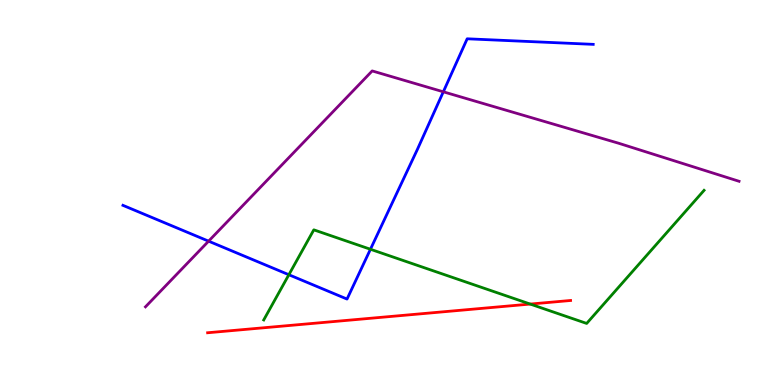[{'lines': ['blue', 'red'], 'intersections': []}, {'lines': ['green', 'red'], 'intersections': [{'x': 6.84, 'y': 2.1}]}, {'lines': ['purple', 'red'], 'intersections': []}, {'lines': ['blue', 'green'], 'intersections': [{'x': 3.73, 'y': 2.86}, {'x': 4.78, 'y': 3.53}]}, {'lines': ['blue', 'purple'], 'intersections': [{'x': 2.69, 'y': 3.74}, {'x': 5.72, 'y': 7.62}]}, {'lines': ['green', 'purple'], 'intersections': []}]